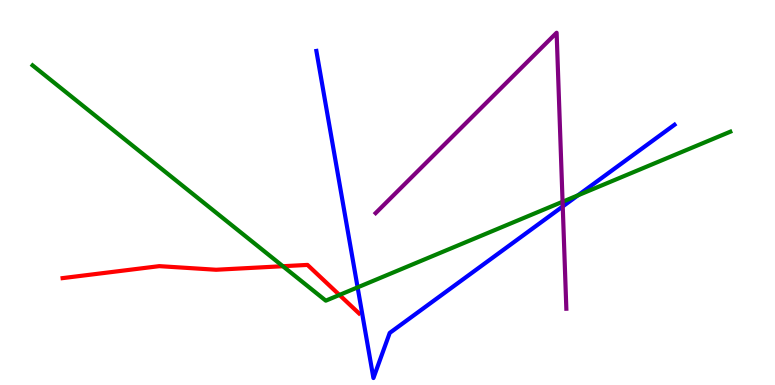[{'lines': ['blue', 'red'], 'intersections': []}, {'lines': ['green', 'red'], 'intersections': [{'x': 3.65, 'y': 3.09}, {'x': 4.38, 'y': 2.34}]}, {'lines': ['purple', 'red'], 'intersections': []}, {'lines': ['blue', 'green'], 'intersections': [{'x': 4.61, 'y': 2.54}, {'x': 7.46, 'y': 4.93}]}, {'lines': ['blue', 'purple'], 'intersections': [{'x': 7.26, 'y': 4.64}]}, {'lines': ['green', 'purple'], 'intersections': [{'x': 7.26, 'y': 4.76}]}]